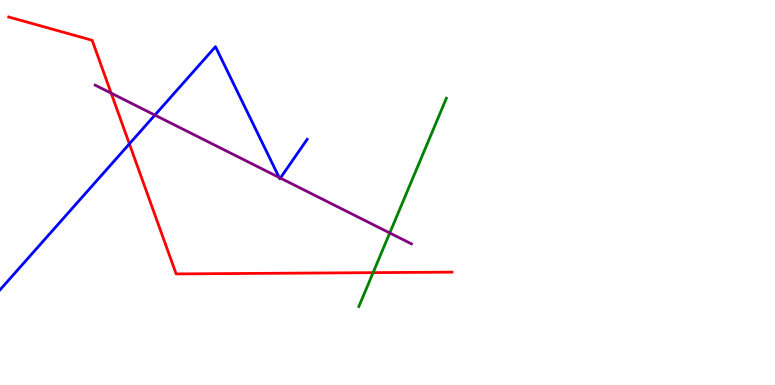[{'lines': ['blue', 'red'], 'intersections': [{'x': 1.67, 'y': 6.26}]}, {'lines': ['green', 'red'], 'intersections': [{'x': 4.81, 'y': 2.92}]}, {'lines': ['purple', 'red'], 'intersections': [{'x': 1.43, 'y': 7.58}]}, {'lines': ['blue', 'green'], 'intersections': []}, {'lines': ['blue', 'purple'], 'intersections': [{'x': 2.0, 'y': 7.01}, {'x': 3.6, 'y': 5.39}, {'x': 3.62, 'y': 5.37}]}, {'lines': ['green', 'purple'], 'intersections': [{'x': 5.03, 'y': 3.95}]}]